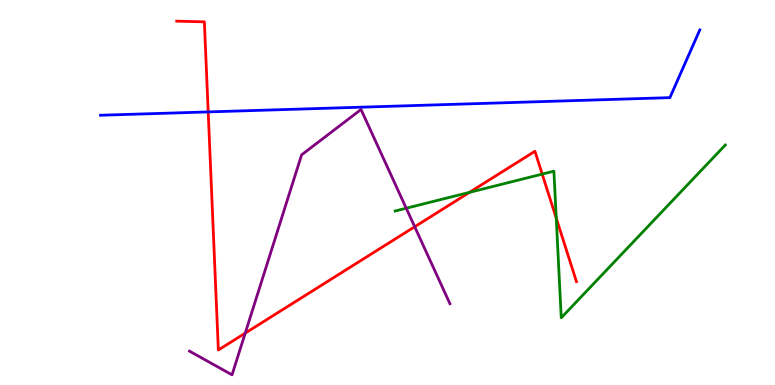[{'lines': ['blue', 'red'], 'intersections': [{'x': 2.69, 'y': 7.09}]}, {'lines': ['green', 'red'], 'intersections': [{'x': 6.06, 'y': 5.0}, {'x': 7.0, 'y': 5.48}, {'x': 7.18, 'y': 4.33}]}, {'lines': ['purple', 'red'], 'intersections': [{'x': 3.16, 'y': 1.35}, {'x': 5.35, 'y': 4.11}]}, {'lines': ['blue', 'green'], 'intersections': []}, {'lines': ['blue', 'purple'], 'intersections': []}, {'lines': ['green', 'purple'], 'intersections': [{'x': 5.24, 'y': 4.59}]}]